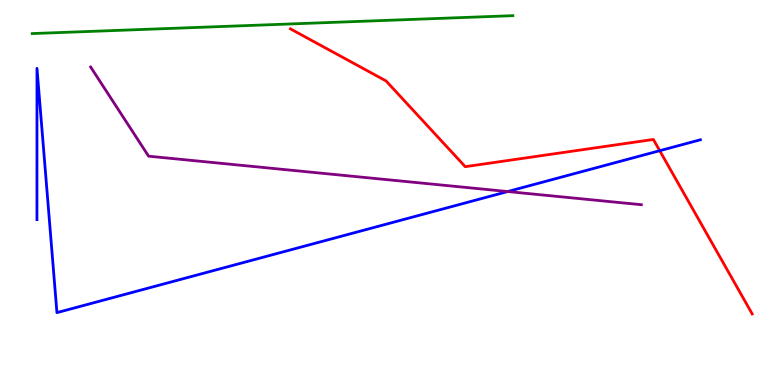[{'lines': ['blue', 'red'], 'intersections': [{'x': 8.51, 'y': 6.09}]}, {'lines': ['green', 'red'], 'intersections': []}, {'lines': ['purple', 'red'], 'intersections': []}, {'lines': ['blue', 'green'], 'intersections': []}, {'lines': ['blue', 'purple'], 'intersections': [{'x': 6.55, 'y': 5.02}]}, {'lines': ['green', 'purple'], 'intersections': []}]